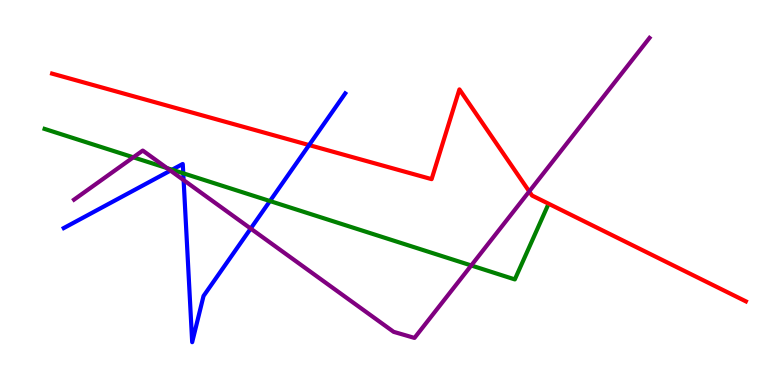[{'lines': ['blue', 'red'], 'intersections': [{'x': 3.99, 'y': 6.23}]}, {'lines': ['green', 'red'], 'intersections': []}, {'lines': ['purple', 'red'], 'intersections': [{'x': 6.83, 'y': 5.03}]}, {'lines': ['blue', 'green'], 'intersections': [{'x': 2.22, 'y': 5.59}, {'x': 2.36, 'y': 5.5}, {'x': 3.48, 'y': 4.78}]}, {'lines': ['blue', 'purple'], 'intersections': [{'x': 2.2, 'y': 5.57}, {'x': 2.37, 'y': 5.32}, {'x': 3.23, 'y': 4.06}]}, {'lines': ['green', 'purple'], 'intersections': [{'x': 1.72, 'y': 5.91}, {'x': 2.16, 'y': 5.63}, {'x': 6.08, 'y': 3.1}]}]